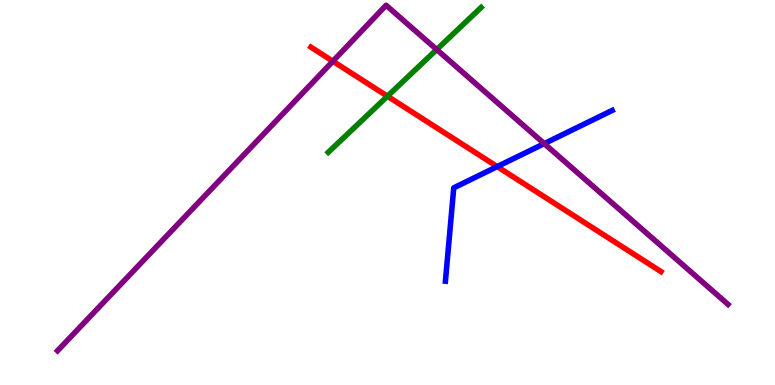[{'lines': ['blue', 'red'], 'intersections': [{'x': 6.42, 'y': 5.67}]}, {'lines': ['green', 'red'], 'intersections': [{'x': 5.0, 'y': 7.5}]}, {'lines': ['purple', 'red'], 'intersections': [{'x': 4.3, 'y': 8.41}]}, {'lines': ['blue', 'green'], 'intersections': []}, {'lines': ['blue', 'purple'], 'intersections': [{'x': 7.02, 'y': 6.27}]}, {'lines': ['green', 'purple'], 'intersections': [{'x': 5.63, 'y': 8.71}]}]